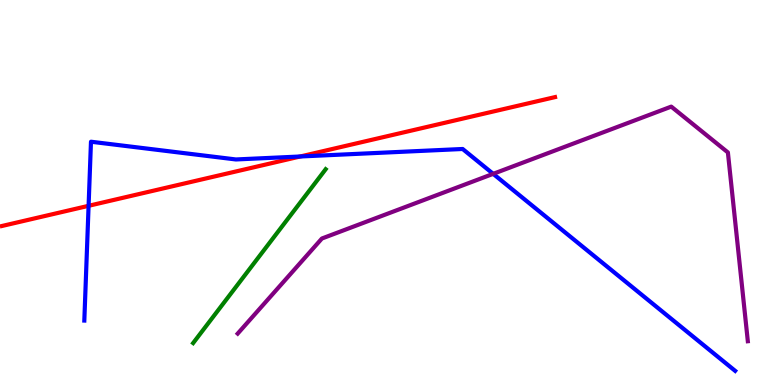[{'lines': ['blue', 'red'], 'intersections': [{'x': 1.14, 'y': 4.65}, {'x': 3.87, 'y': 5.94}]}, {'lines': ['green', 'red'], 'intersections': []}, {'lines': ['purple', 'red'], 'intersections': []}, {'lines': ['blue', 'green'], 'intersections': []}, {'lines': ['blue', 'purple'], 'intersections': [{'x': 6.36, 'y': 5.48}]}, {'lines': ['green', 'purple'], 'intersections': []}]